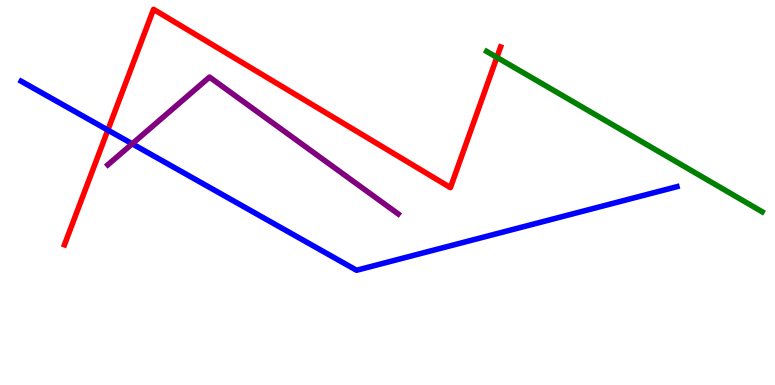[{'lines': ['blue', 'red'], 'intersections': [{'x': 1.39, 'y': 6.62}]}, {'lines': ['green', 'red'], 'intersections': [{'x': 6.41, 'y': 8.51}]}, {'lines': ['purple', 'red'], 'intersections': []}, {'lines': ['blue', 'green'], 'intersections': []}, {'lines': ['blue', 'purple'], 'intersections': [{'x': 1.71, 'y': 6.26}]}, {'lines': ['green', 'purple'], 'intersections': []}]